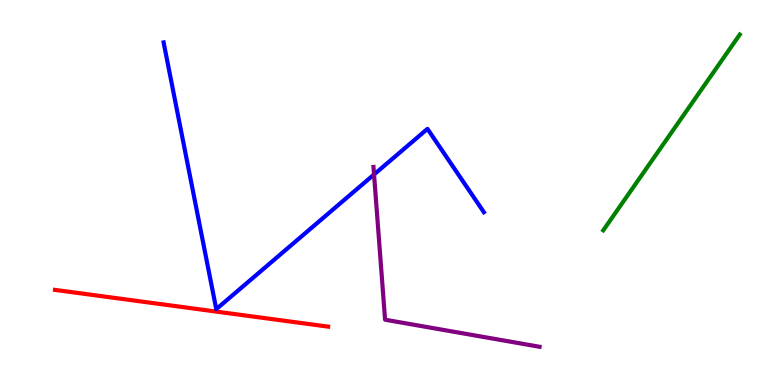[{'lines': ['blue', 'red'], 'intersections': []}, {'lines': ['green', 'red'], 'intersections': []}, {'lines': ['purple', 'red'], 'intersections': []}, {'lines': ['blue', 'green'], 'intersections': []}, {'lines': ['blue', 'purple'], 'intersections': [{'x': 4.83, 'y': 5.47}]}, {'lines': ['green', 'purple'], 'intersections': []}]